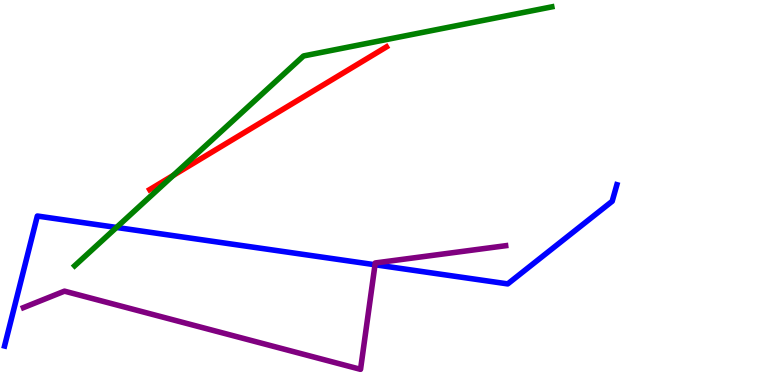[{'lines': ['blue', 'red'], 'intersections': []}, {'lines': ['green', 'red'], 'intersections': [{'x': 2.24, 'y': 5.44}]}, {'lines': ['purple', 'red'], 'intersections': []}, {'lines': ['blue', 'green'], 'intersections': [{'x': 1.5, 'y': 4.09}]}, {'lines': ['blue', 'purple'], 'intersections': [{'x': 4.84, 'y': 3.12}]}, {'lines': ['green', 'purple'], 'intersections': []}]